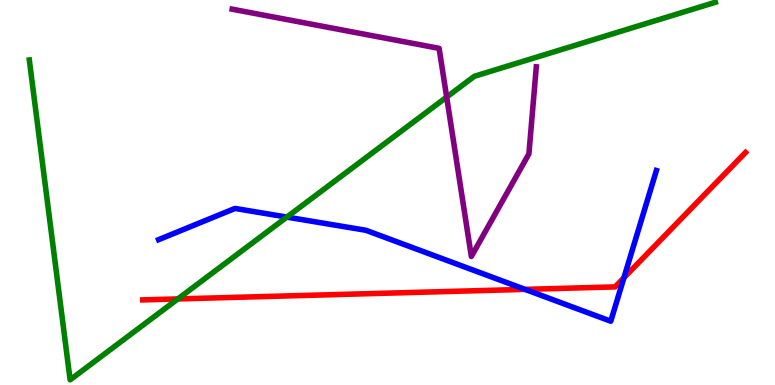[{'lines': ['blue', 'red'], 'intersections': [{'x': 6.77, 'y': 2.48}, {'x': 8.05, 'y': 2.78}]}, {'lines': ['green', 'red'], 'intersections': [{'x': 2.3, 'y': 2.24}]}, {'lines': ['purple', 'red'], 'intersections': []}, {'lines': ['blue', 'green'], 'intersections': [{'x': 3.7, 'y': 4.36}]}, {'lines': ['blue', 'purple'], 'intersections': []}, {'lines': ['green', 'purple'], 'intersections': [{'x': 5.76, 'y': 7.48}]}]